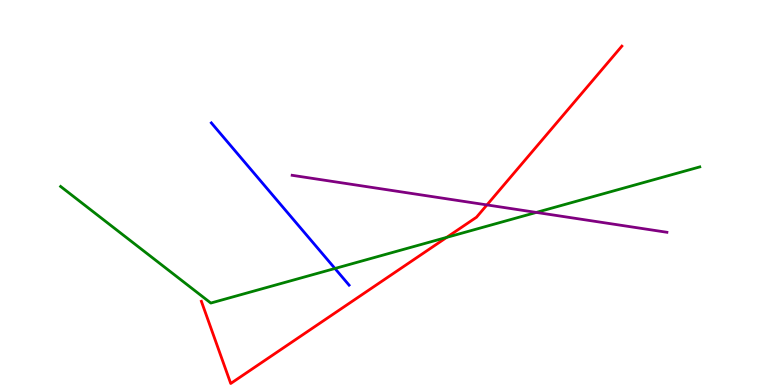[{'lines': ['blue', 'red'], 'intersections': []}, {'lines': ['green', 'red'], 'intersections': [{'x': 5.76, 'y': 3.83}]}, {'lines': ['purple', 'red'], 'intersections': [{'x': 6.28, 'y': 4.68}]}, {'lines': ['blue', 'green'], 'intersections': [{'x': 4.32, 'y': 3.03}]}, {'lines': ['blue', 'purple'], 'intersections': []}, {'lines': ['green', 'purple'], 'intersections': [{'x': 6.92, 'y': 4.48}]}]